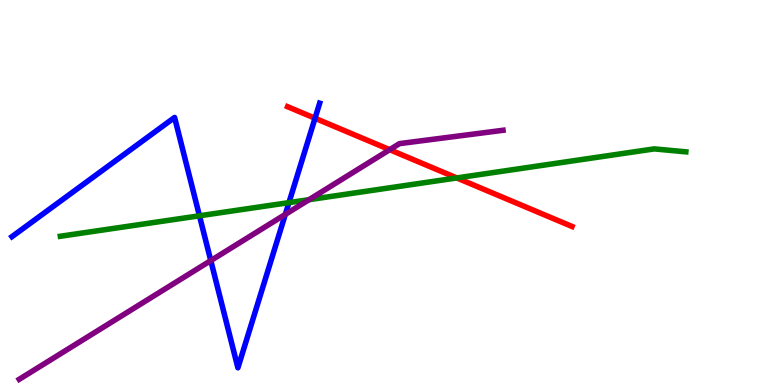[{'lines': ['blue', 'red'], 'intersections': [{'x': 4.06, 'y': 6.93}]}, {'lines': ['green', 'red'], 'intersections': [{'x': 5.89, 'y': 5.38}]}, {'lines': ['purple', 'red'], 'intersections': [{'x': 5.03, 'y': 6.11}]}, {'lines': ['blue', 'green'], 'intersections': [{'x': 2.57, 'y': 4.4}, {'x': 3.73, 'y': 4.74}]}, {'lines': ['blue', 'purple'], 'intersections': [{'x': 2.72, 'y': 3.23}, {'x': 3.68, 'y': 4.43}]}, {'lines': ['green', 'purple'], 'intersections': [{'x': 3.99, 'y': 4.81}]}]